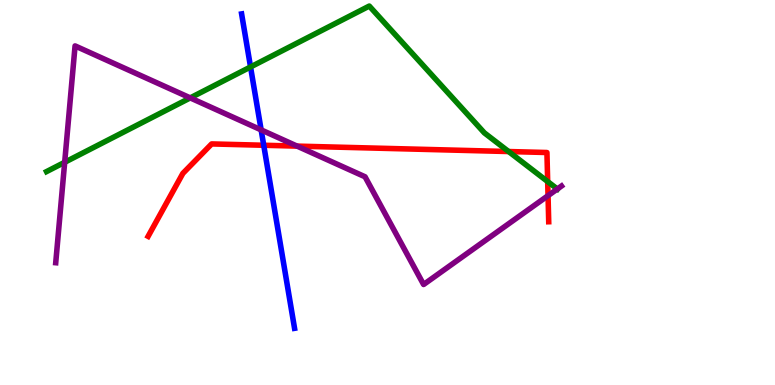[{'lines': ['blue', 'red'], 'intersections': [{'x': 3.4, 'y': 6.23}]}, {'lines': ['green', 'red'], 'intersections': [{'x': 6.56, 'y': 6.06}, {'x': 7.07, 'y': 5.28}]}, {'lines': ['purple', 'red'], 'intersections': [{'x': 3.83, 'y': 6.2}, {'x': 7.07, 'y': 4.92}]}, {'lines': ['blue', 'green'], 'intersections': [{'x': 3.23, 'y': 8.26}]}, {'lines': ['blue', 'purple'], 'intersections': [{'x': 3.37, 'y': 6.63}]}, {'lines': ['green', 'purple'], 'intersections': [{'x': 0.835, 'y': 5.78}, {'x': 2.45, 'y': 7.46}, {'x': 7.19, 'y': 5.09}]}]